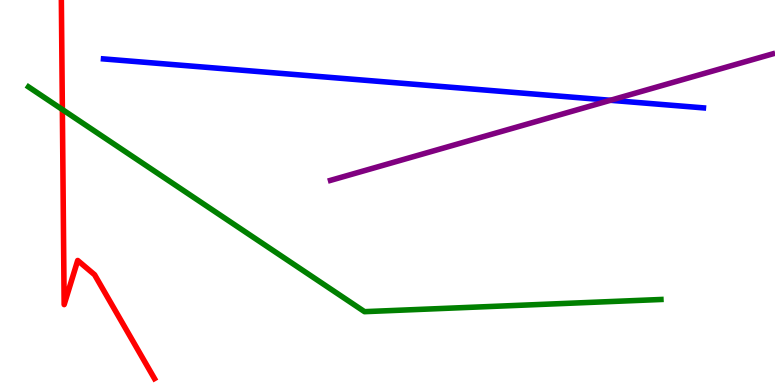[{'lines': ['blue', 'red'], 'intersections': []}, {'lines': ['green', 'red'], 'intersections': [{'x': 0.805, 'y': 7.16}]}, {'lines': ['purple', 'red'], 'intersections': []}, {'lines': ['blue', 'green'], 'intersections': []}, {'lines': ['blue', 'purple'], 'intersections': [{'x': 7.88, 'y': 7.4}]}, {'lines': ['green', 'purple'], 'intersections': []}]